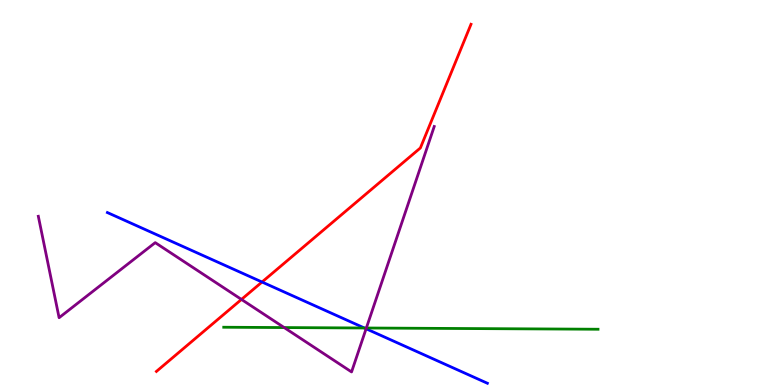[{'lines': ['blue', 'red'], 'intersections': [{'x': 3.38, 'y': 2.67}]}, {'lines': ['green', 'red'], 'intersections': []}, {'lines': ['purple', 'red'], 'intersections': [{'x': 3.12, 'y': 2.22}]}, {'lines': ['blue', 'green'], 'intersections': [{'x': 4.7, 'y': 1.48}]}, {'lines': ['blue', 'purple'], 'intersections': [{'x': 4.72, 'y': 1.46}]}, {'lines': ['green', 'purple'], 'intersections': [{'x': 3.67, 'y': 1.49}, {'x': 4.73, 'y': 1.48}]}]